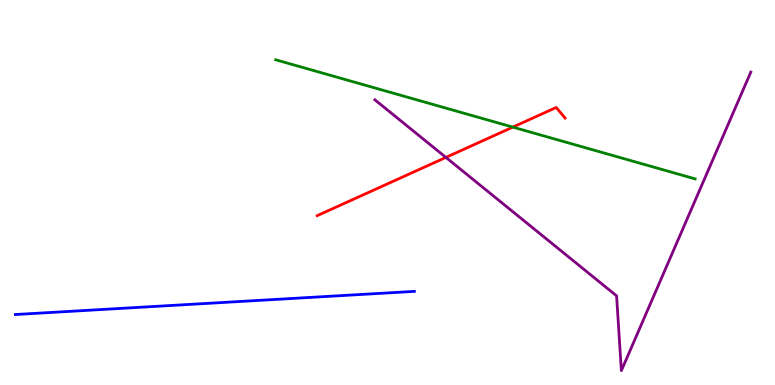[{'lines': ['blue', 'red'], 'intersections': []}, {'lines': ['green', 'red'], 'intersections': [{'x': 6.62, 'y': 6.7}]}, {'lines': ['purple', 'red'], 'intersections': [{'x': 5.75, 'y': 5.91}]}, {'lines': ['blue', 'green'], 'intersections': []}, {'lines': ['blue', 'purple'], 'intersections': []}, {'lines': ['green', 'purple'], 'intersections': []}]